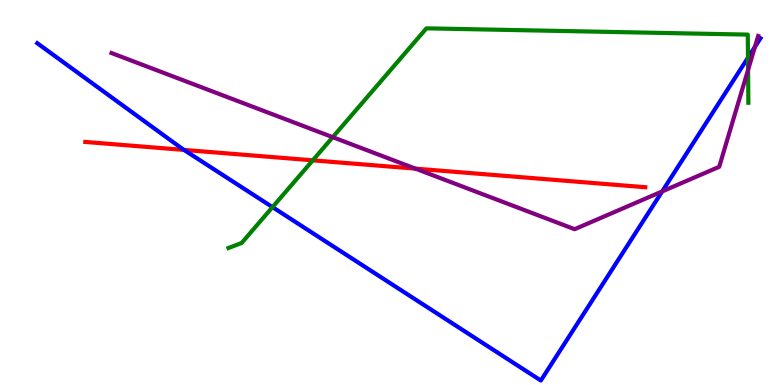[{'lines': ['blue', 'red'], 'intersections': [{'x': 2.37, 'y': 6.11}]}, {'lines': ['green', 'red'], 'intersections': [{'x': 4.04, 'y': 5.84}]}, {'lines': ['purple', 'red'], 'intersections': [{'x': 5.36, 'y': 5.62}]}, {'lines': ['blue', 'green'], 'intersections': [{'x': 3.52, 'y': 4.62}, {'x': 9.65, 'y': 8.5}]}, {'lines': ['blue', 'purple'], 'intersections': [{'x': 8.54, 'y': 5.03}, {'x': 9.74, 'y': 8.78}]}, {'lines': ['green', 'purple'], 'intersections': [{'x': 4.29, 'y': 6.44}, {'x': 9.65, 'y': 8.19}]}]